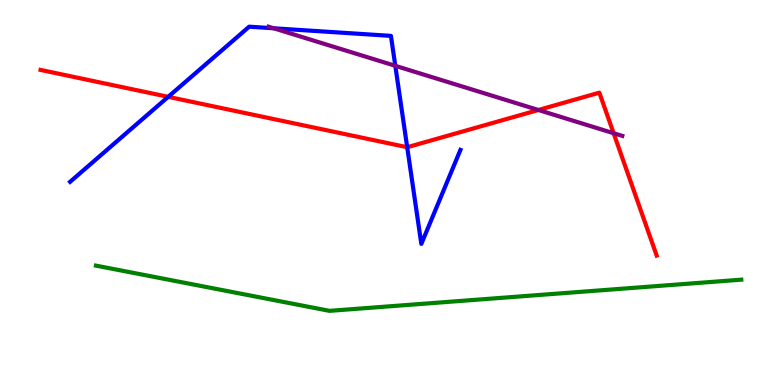[{'lines': ['blue', 'red'], 'intersections': [{'x': 2.17, 'y': 7.48}, {'x': 5.25, 'y': 6.18}]}, {'lines': ['green', 'red'], 'intersections': []}, {'lines': ['purple', 'red'], 'intersections': [{'x': 6.95, 'y': 7.14}, {'x': 7.92, 'y': 6.54}]}, {'lines': ['blue', 'green'], 'intersections': []}, {'lines': ['blue', 'purple'], 'intersections': [{'x': 3.53, 'y': 9.27}, {'x': 5.1, 'y': 8.29}]}, {'lines': ['green', 'purple'], 'intersections': []}]